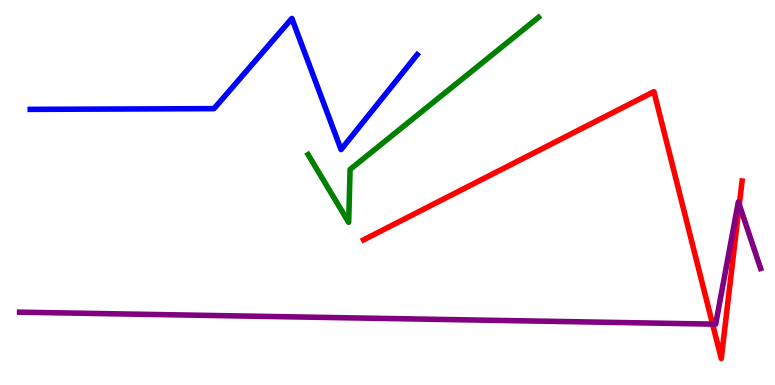[{'lines': ['blue', 'red'], 'intersections': []}, {'lines': ['green', 'red'], 'intersections': []}, {'lines': ['purple', 'red'], 'intersections': [{'x': 9.19, 'y': 1.58}, {'x': 9.54, 'y': 4.68}]}, {'lines': ['blue', 'green'], 'intersections': []}, {'lines': ['blue', 'purple'], 'intersections': []}, {'lines': ['green', 'purple'], 'intersections': []}]